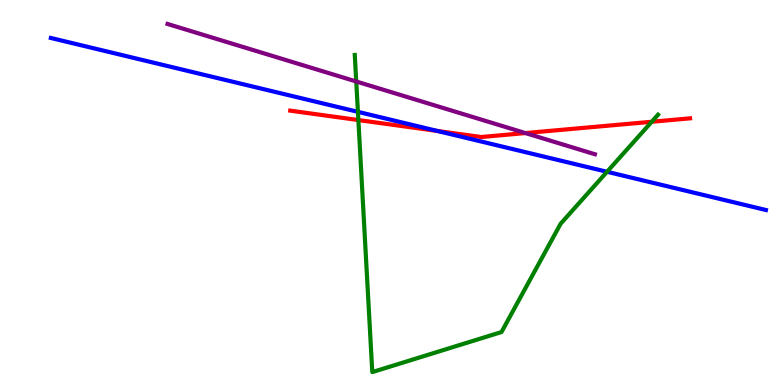[{'lines': ['blue', 'red'], 'intersections': [{'x': 5.64, 'y': 6.6}]}, {'lines': ['green', 'red'], 'intersections': [{'x': 4.62, 'y': 6.88}, {'x': 8.41, 'y': 6.84}]}, {'lines': ['purple', 'red'], 'intersections': [{'x': 6.78, 'y': 6.54}]}, {'lines': ['blue', 'green'], 'intersections': [{'x': 4.62, 'y': 7.09}, {'x': 7.83, 'y': 5.54}]}, {'lines': ['blue', 'purple'], 'intersections': []}, {'lines': ['green', 'purple'], 'intersections': [{'x': 4.6, 'y': 7.88}]}]